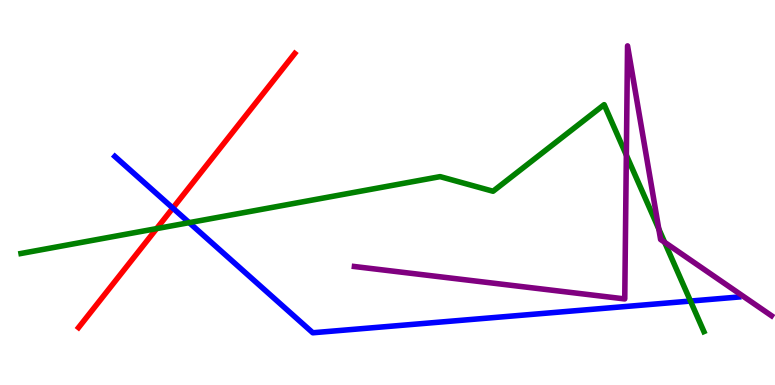[{'lines': ['blue', 'red'], 'intersections': [{'x': 2.23, 'y': 4.6}]}, {'lines': ['green', 'red'], 'intersections': [{'x': 2.02, 'y': 4.06}]}, {'lines': ['purple', 'red'], 'intersections': []}, {'lines': ['blue', 'green'], 'intersections': [{'x': 2.44, 'y': 4.22}, {'x': 8.91, 'y': 2.18}]}, {'lines': ['blue', 'purple'], 'intersections': []}, {'lines': ['green', 'purple'], 'intersections': [{'x': 8.08, 'y': 5.97}, {'x': 8.5, 'y': 4.05}, {'x': 8.58, 'y': 3.71}]}]